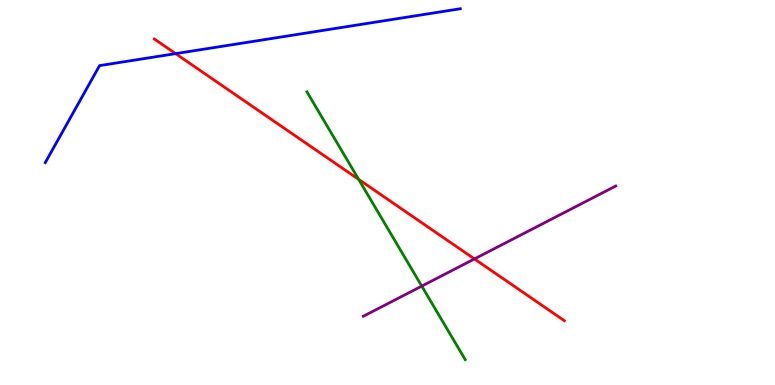[{'lines': ['blue', 'red'], 'intersections': [{'x': 2.27, 'y': 8.61}]}, {'lines': ['green', 'red'], 'intersections': [{'x': 4.63, 'y': 5.34}]}, {'lines': ['purple', 'red'], 'intersections': [{'x': 6.12, 'y': 3.27}]}, {'lines': ['blue', 'green'], 'intersections': []}, {'lines': ['blue', 'purple'], 'intersections': []}, {'lines': ['green', 'purple'], 'intersections': [{'x': 5.44, 'y': 2.57}]}]